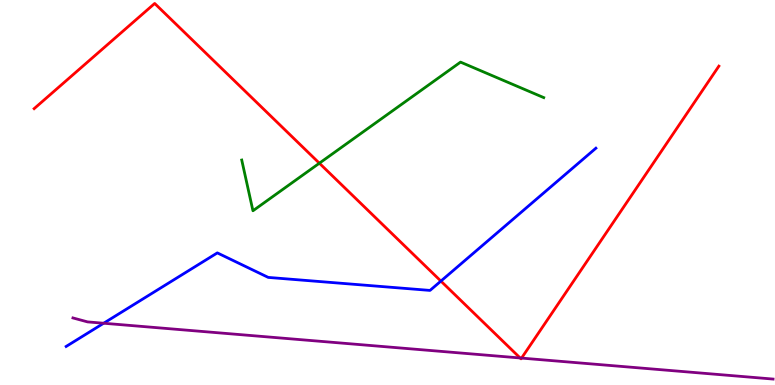[{'lines': ['blue', 'red'], 'intersections': [{'x': 5.69, 'y': 2.7}]}, {'lines': ['green', 'red'], 'intersections': [{'x': 4.12, 'y': 5.76}]}, {'lines': ['purple', 'red'], 'intersections': [{'x': 6.71, 'y': 0.702}, {'x': 6.73, 'y': 0.699}]}, {'lines': ['blue', 'green'], 'intersections': []}, {'lines': ['blue', 'purple'], 'intersections': [{'x': 1.34, 'y': 1.6}]}, {'lines': ['green', 'purple'], 'intersections': []}]